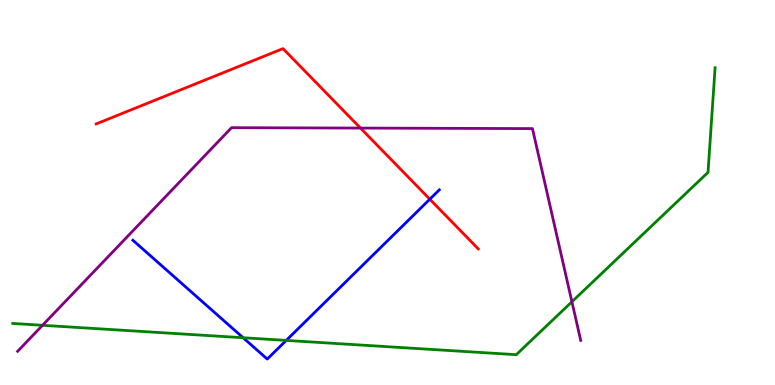[{'lines': ['blue', 'red'], 'intersections': [{'x': 5.55, 'y': 4.83}]}, {'lines': ['green', 'red'], 'intersections': []}, {'lines': ['purple', 'red'], 'intersections': [{'x': 4.65, 'y': 6.67}]}, {'lines': ['blue', 'green'], 'intersections': [{'x': 3.14, 'y': 1.23}, {'x': 3.69, 'y': 1.16}]}, {'lines': ['blue', 'purple'], 'intersections': []}, {'lines': ['green', 'purple'], 'intersections': [{'x': 0.549, 'y': 1.55}, {'x': 7.38, 'y': 2.16}]}]